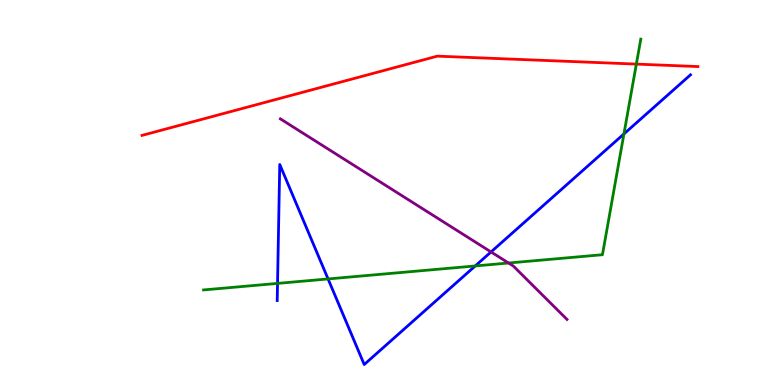[{'lines': ['blue', 'red'], 'intersections': []}, {'lines': ['green', 'red'], 'intersections': [{'x': 8.21, 'y': 8.34}]}, {'lines': ['purple', 'red'], 'intersections': []}, {'lines': ['blue', 'green'], 'intersections': [{'x': 3.58, 'y': 2.64}, {'x': 4.23, 'y': 2.75}, {'x': 6.13, 'y': 3.09}, {'x': 8.05, 'y': 6.52}]}, {'lines': ['blue', 'purple'], 'intersections': [{'x': 6.34, 'y': 3.46}]}, {'lines': ['green', 'purple'], 'intersections': [{'x': 6.56, 'y': 3.17}]}]